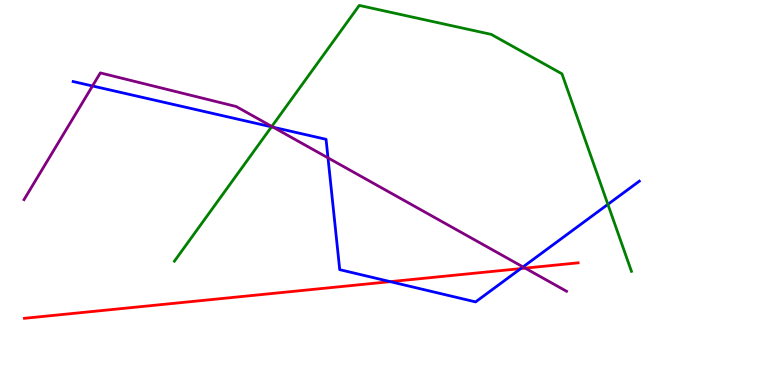[{'lines': ['blue', 'red'], 'intersections': [{'x': 5.04, 'y': 2.68}, {'x': 6.72, 'y': 3.02}]}, {'lines': ['green', 'red'], 'intersections': []}, {'lines': ['purple', 'red'], 'intersections': [{'x': 6.78, 'y': 3.04}]}, {'lines': ['blue', 'green'], 'intersections': [{'x': 3.5, 'y': 6.71}, {'x': 7.84, 'y': 4.69}]}, {'lines': ['blue', 'purple'], 'intersections': [{'x': 1.19, 'y': 7.77}, {'x': 3.53, 'y': 6.69}, {'x': 4.23, 'y': 5.9}, {'x': 6.75, 'y': 3.07}]}, {'lines': ['green', 'purple'], 'intersections': [{'x': 3.51, 'y': 6.72}]}]